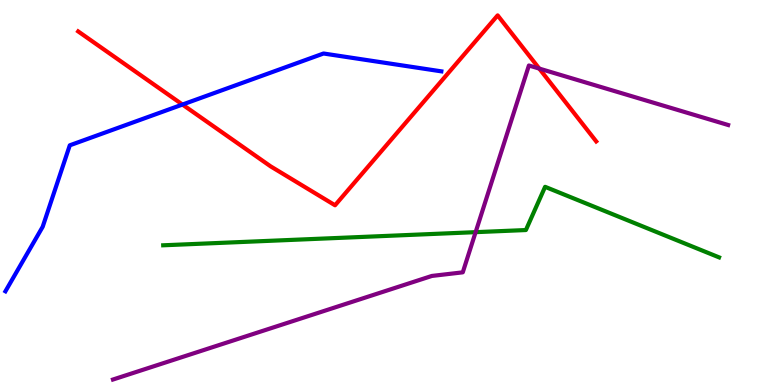[{'lines': ['blue', 'red'], 'intersections': [{'x': 2.35, 'y': 7.28}]}, {'lines': ['green', 'red'], 'intersections': []}, {'lines': ['purple', 'red'], 'intersections': [{'x': 6.96, 'y': 8.22}]}, {'lines': ['blue', 'green'], 'intersections': []}, {'lines': ['blue', 'purple'], 'intersections': []}, {'lines': ['green', 'purple'], 'intersections': [{'x': 6.14, 'y': 3.97}]}]